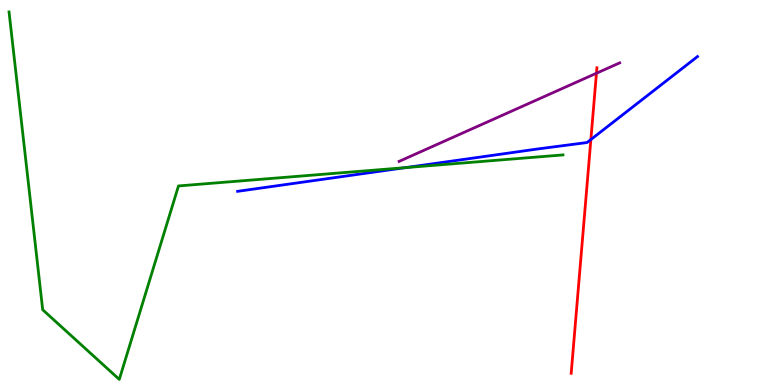[{'lines': ['blue', 'red'], 'intersections': [{'x': 7.62, 'y': 6.38}]}, {'lines': ['green', 'red'], 'intersections': []}, {'lines': ['purple', 'red'], 'intersections': [{'x': 7.7, 'y': 8.1}]}, {'lines': ['blue', 'green'], 'intersections': [{'x': 5.23, 'y': 5.65}]}, {'lines': ['blue', 'purple'], 'intersections': []}, {'lines': ['green', 'purple'], 'intersections': []}]